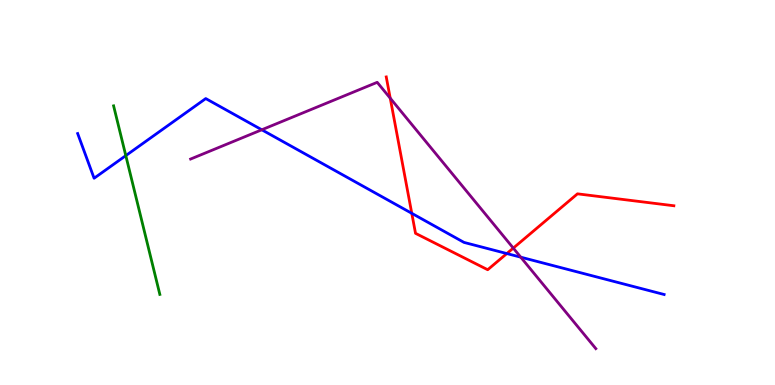[{'lines': ['blue', 'red'], 'intersections': [{'x': 5.31, 'y': 4.46}, {'x': 6.54, 'y': 3.41}]}, {'lines': ['green', 'red'], 'intersections': []}, {'lines': ['purple', 'red'], 'intersections': [{'x': 5.04, 'y': 7.45}, {'x': 6.62, 'y': 3.56}]}, {'lines': ['blue', 'green'], 'intersections': [{'x': 1.62, 'y': 5.96}]}, {'lines': ['blue', 'purple'], 'intersections': [{'x': 3.38, 'y': 6.63}, {'x': 6.72, 'y': 3.32}]}, {'lines': ['green', 'purple'], 'intersections': []}]